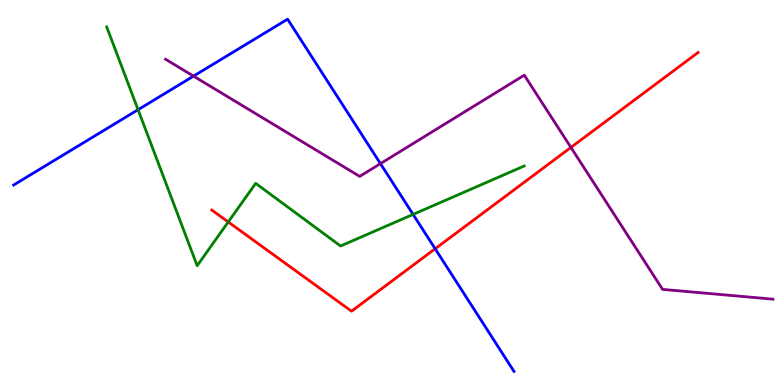[{'lines': ['blue', 'red'], 'intersections': [{'x': 5.61, 'y': 3.54}]}, {'lines': ['green', 'red'], 'intersections': [{'x': 2.95, 'y': 4.23}]}, {'lines': ['purple', 'red'], 'intersections': [{'x': 7.37, 'y': 6.17}]}, {'lines': ['blue', 'green'], 'intersections': [{'x': 1.78, 'y': 7.15}, {'x': 5.33, 'y': 4.43}]}, {'lines': ['blue', 'purple'], 'intersections': [{'x': 2.5, 'y': 8.02}, {'x': 4.91, 'y': 5.75}]}, {'lines': ['green', 'purple'], 'intersections': []}]